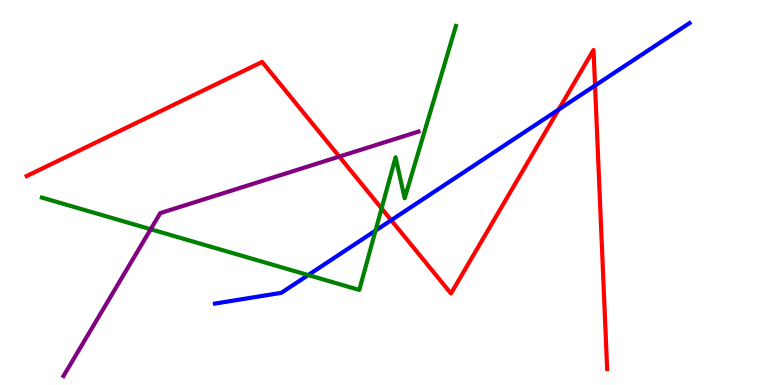[{'lines': ['blue', 'red'], 'intersections': [{'x': 5.05, 'y': 4.28}, {'x': 7.21, 'y': 7.15}, {'x': 7.68, 'y': 7.78}]}, {'lines': ['green', 'red'], 'intersections': [{'x': 4.92, 'y': 4.59}]}, {'lines': ['purple', 'red'], 'intersections': [{'x': 4.38, 'y': 5.93}]}, {'lines': ['blue', 'green'], 'intersections': [{'x': 3.98, 'y': 2.86}, {'x': 4.85, 'y': 4.01}]}, {'lines': ['blue', 'purple'], 'intersections': []}, {'lines': ['green', 'purple'], 'intersections': [{'x': 1.94, 'y': 4.05}]}]